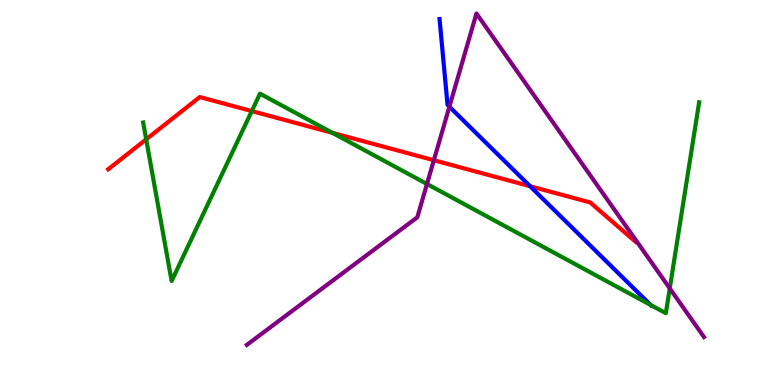[{'lines': ['blue', 'red'], 'intersections': [{'x': 6.84, 'y': 5.16}]}, {'lines': ['green', 'red'], 'intersections': [{'x': 1.89, 'y': 6.38}, {'x': 3.25, 'y': 7.11}, {'x': 4.29, 'y': 6.55}]}, {'lines': ['purple', 'red'], 'intersections': [{'x': 5.6, 'y': 5.84}]}, {'lines': ['blue', 'green'], 'intersections': [{'x': 8.39, 'y': 2.08}]}, {'lines': ['blue', 'purple'], 'intersections': [{'x': 5.8, 'y': 7.23}]}, {'lines': ['green', 'purple'], 'intersections': [{'x': 5.51, 'y': 5.22}, {'x': 8.64, 'y': 2.51}]}]